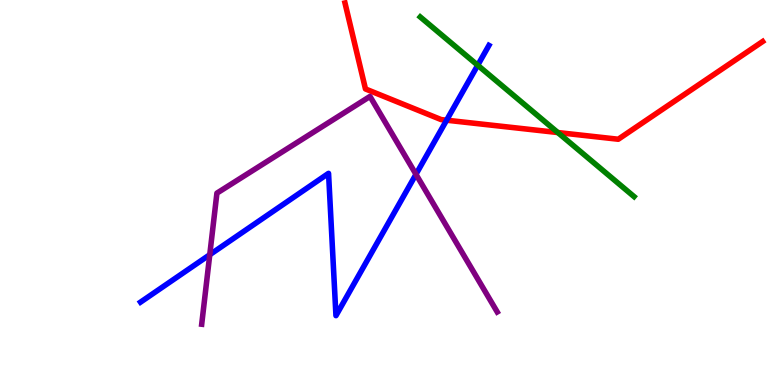[{'lines': ['blue', 'red'], 'intersections': [{'x': 5.76, 'y': 6.88}]}, {'lines': ['green', 'red'], 'intersections': [{'x': 7.2, 'y': 6.56}]}, {'lines': ['purple', 'red'], 'intersections': []}, {'lines': ['blue', 'green'], 'intersections': [{'x': 6.16, 'y': 8.31}]}, {'lines': ['blue', 'purple'], 'intersections': [{'x': 2.71, 'y': 3.38}, {'x': 5.37, 'y': 5.47}]}, {'lines': ['green', 'purple'], 'intersections': []}]